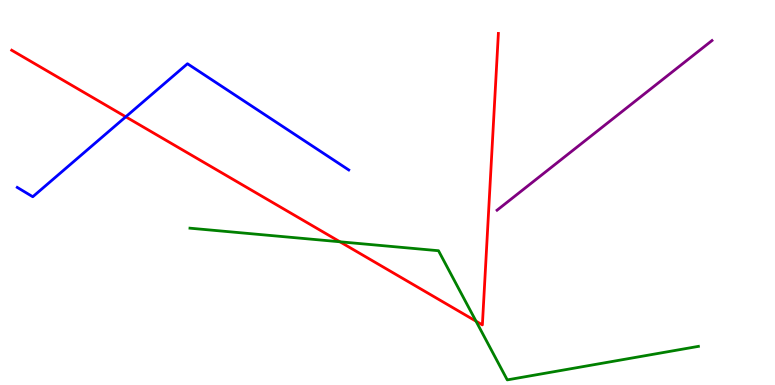[{'lines': ['blue', 'red'], 'intersections': [{'x': 1.62, 'y': 6.97}]}, {'lines': ['green', 'red'], 'intersections': [{'x': 4.39, 'y': 3.72}, {'x': 6.14, 'y': 1.66}]}, {'lines': ['purple', 'red'], 'intersections': []}, {'lines': ['blue', 'green'], 'intersections': []}, {'lines': ['blue', 'purple'], 'intersections': []}, {'lines': ['green', 'purple'], 'intersections': []}]